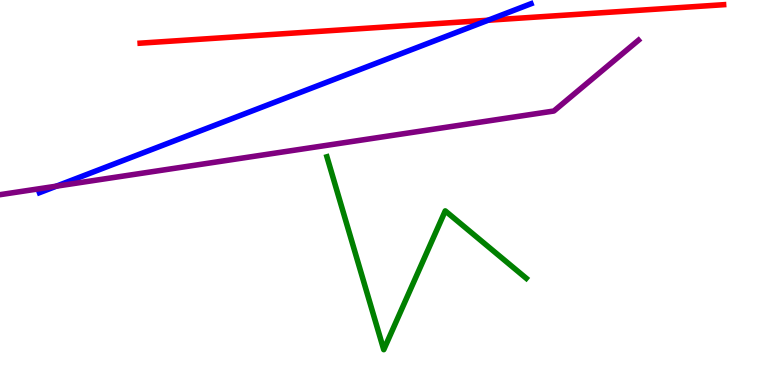[{'lines': ['blue', 'red'], 'intersections': [{'x': 6.3, 'y': 9.47}]}, {'lines': ['green', 'red'], 'intersections': []}, {'lines': ['purple', 'red'], 'intersections': []}, {'lines': ['blue', 'green'], 'intersections': []}, {'lines': ['blue', 'purple'], 'intersections': [{'x': 0.728, 'y': 5.16}]}, {'lines': ['green', 'purple'], 'intersections': []}]